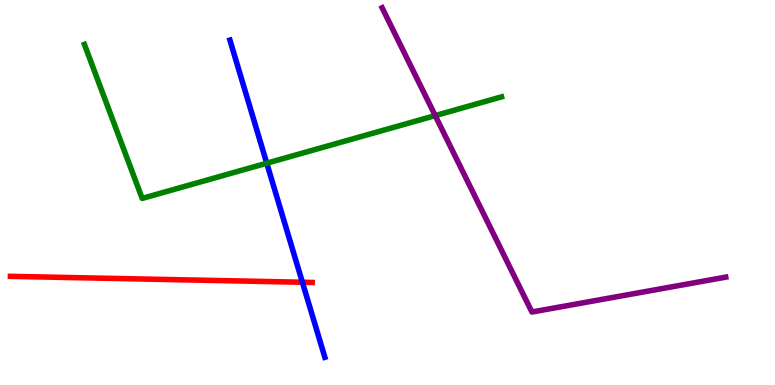[{'lines': ['blue', 'red'], 'intersections': [{'x': 3.9, 'y': 2.67}]}, {'lines': ['green', 'red'], 'intersections': []}, {'lines': ['purple', 'red'], 'intersections': []}, {'lines': ['blue', 'green'], 'intersections': [{'x': 3.44, 'y': 5.76}]}, {'lines': ['blue', 'purple'], 'intersections': []}, {'lines': ['green', 'purple'], 'intersections': [{'x': 5.62, 'y': 7.0}]}]